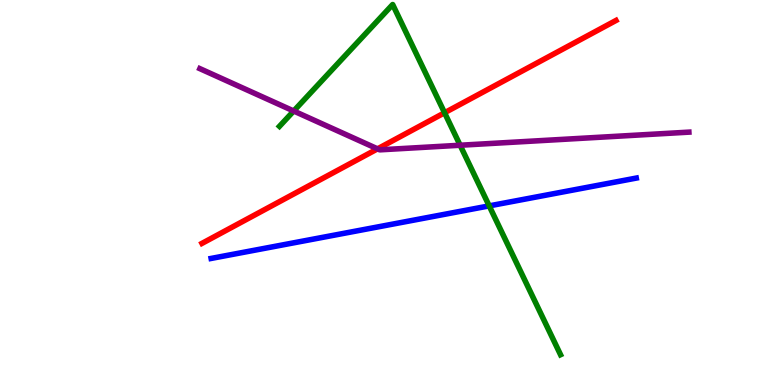[{'lines': ['blue', 'red'], 'intersections': []}, {'lines': ['green', 'red'], 'intersections': [{'x': 5.74, 'y': 7.07}]}, {'lines': ['purple', 'red'], 'intersections': [{'x': 4.87, 'y': 6.13}]}, {'lines': ['blue', 'green'], 'intersections': [{'x': 6.31, 'y': 4.65}]}, {'lines': ['blue', 'purple'], 'intersections': []}, {'lines': ['green', 'purple'], 'intersections': [{'x': 3.79, 'y': 7.12}, {'x': 5.94, 'y': 6.23}]}]